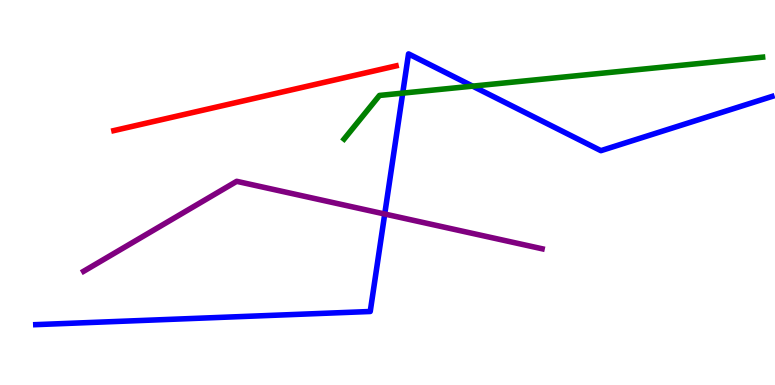[{'lines': ['blue', 'red'], 'intersections': []}, {'lines': ['green', 'red'], 'intersections': []}, {'lines': ['purple', 'red'], 'intersections': []}, {'lines': ['blue', 'green'], 'intersections': [{'x': 5.2, 'y': 7.58}, {'x': 6.1, 'y': 7.76}]}, {'lines': ['blue', 'purple'], 'intersections': [{'x': 4.96, 'y': 4.44}]}, {'lines': ['green', 'purple'], 'intersections': []}]